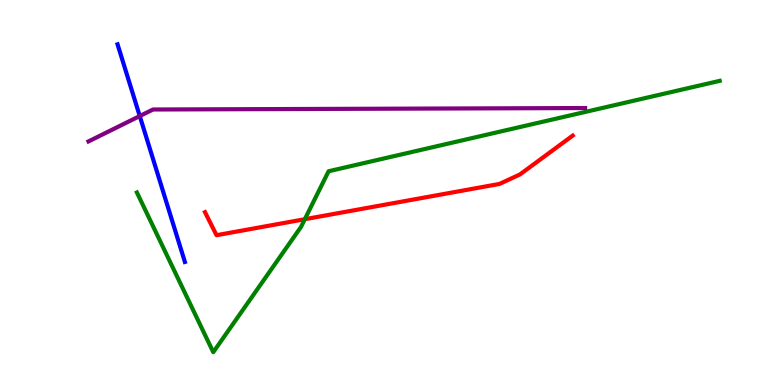[{'lines': ['blue', 'red'], 'intersections': []}, {'lines': ['green', 'red'], 'intersections': [{'x': 3.93, 'y': 4.31}]}, {'lines': ['purple', 'red'], 'intersections': []}, {'lines': ['blue', 'green'], 'intersections': []}, {'lines': ['blue', 'purple'], 'intersections': [{'x': 1.8, 'y': 6.99}]}, {'lines': ['green', 'purple'], 'intersections': []}]